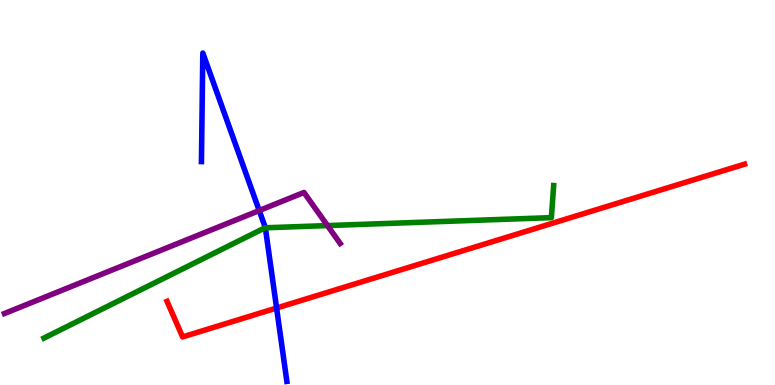[{'lines': ['blue', 'red'], 'intersections': [{'x': 3.57, 'y': 2.0}]}, {'lines': ['green', 'red'], 'intersections': []}, {'lines': ['purple', 'red'], 'intersections': []}, {'lines': ['blue', 'green'], 'intersections': [{'x': 3.42, 'y': 4.08}]}, {'lines': ['blue', 'purple'], 'intersections': [{'x': 3.34, 'y': 4.53}]}, {'lines': ['green', 'purple'], 'intersections': [{'x': 4.23, 'y': 4.14}]}]